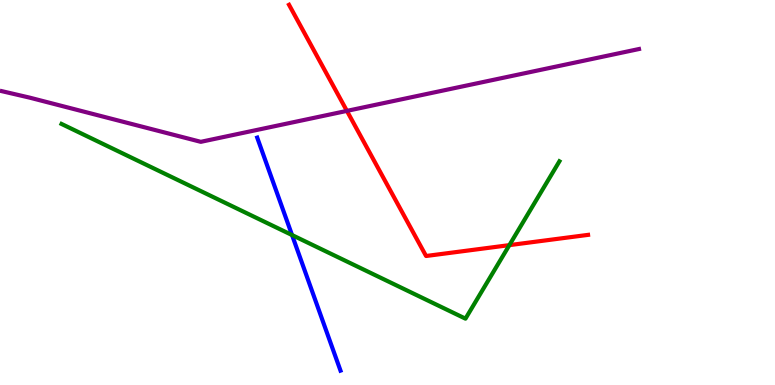[{'lines': ['blue', 'red'], 'intersections': []}, {'lines': ['green', 'red'], 'intersections': [{'x': 6.57, 'y': 3.63}]}, {'lines': ['purple', 'red'], 'intersections': [{'x': 4.48, 'y': 7.12}]}, {'lines': ['blue', 'green'], 'intersections': [{'x': 3.77, 'y': 3.89}]}, {'lines': ['blue', 'purple'], 'intersections': []}, {'lines': ['green', 'purple'], 'intersections': []}]